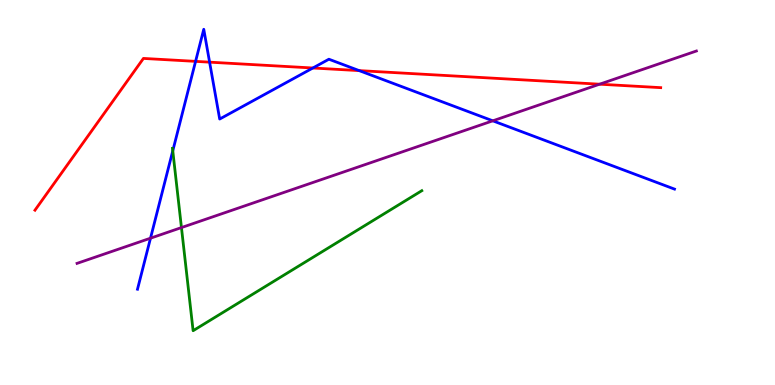[{'lines': ['blue', 'red'], 'intersections': [{'x': 2.52, 'y': 8.41}, {'x': 2.7, 'y': 8.39}, {'x': 4.04, 'y': 8.23}, {'x': 4.63, 'y': 8.17}]}, {'lines': ['green', 'red'], 'intersections': []}, {'lines': ['purple', 'red'], 'intersections': [{'x': 7.74, 'y': 7.81}]}, {'lines': ['blue', 'green'], 'intersections': [{'x': 2.23, 'y': 6.08}]}, {'lines': ['blue', 'purple'], 'intersections': [{'x': 1.94, 'y': 3.81}, {'x': 6.36, 'y': 6.86}]}, {'lines': ['green', 'purple'], 'intersections': [{'x': 2.34, 'y': 4.09}]}]